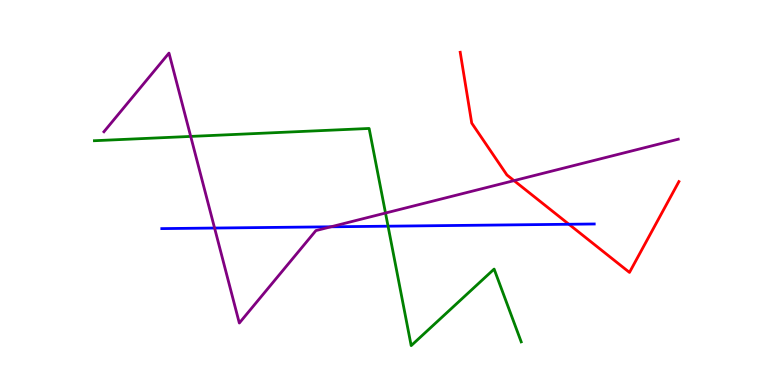[{'lines': ['blue', 'red'], 'intersections': [{'x': 7.34, 'y': 4.18}]}, {'lines': ['green', 'red'], 'intersections': []}, {'lines': ['purple', 'red'], 'intersections': [{'x': 6.63, 'y': 5.31}]}, {'lines': ['blue', 'green'], 'intersections': [{'x': 5.01, 'y': 4.12}]}, {'lines': ['blue', 'purple'], 'intersections': [{'x': 2.77, 'y': 4.08}, {'x': 4.27, 'y': 4.11}]}, {'lines': ['green', 'purple'], 'intersections': [{'x': 2.46, 'y': 6.46}, {'x': 4.97, 'y': 4.47}]}]